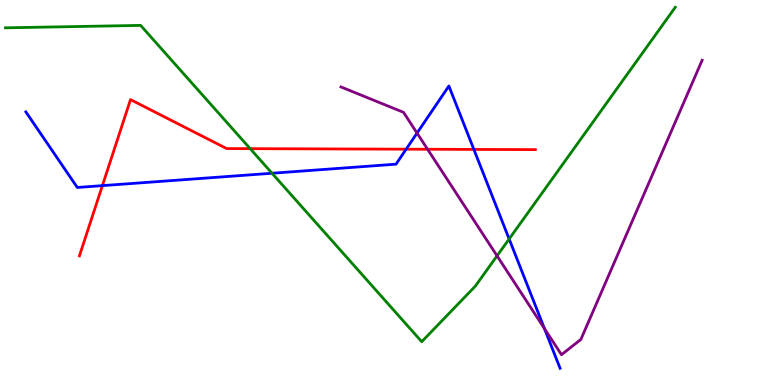[{'lines': ['blue', 'red'], 'intersections': [{'x': 1.32, 'y': 5.18}, {'x': 5.24, 'y': 6.13}, {'x': 6.11, 'y': 6.12}]}, {'lines': ['green', 'red'], 'intersections': [{'x': 3.23, 'y': 6.14}]}, {'lines': ['purple', 'red'], 'intersections': [{'x': 5.52, 'y': 6.12}]}, {'lines': ['blue', 'green'], 'intersections': [{'x': 3.51, 'y': 5.5}, {'x': 6.57, 'y': 3.79}]}, {'lines': ['blue', 'purple'], 'intersections': [{'x': 5.38, 'y': 6.54}, {'x': 7.03, 'y': 1.47}]}, {'lines': ['green', 'purple'], 'intersections': [{'x': 6.41, 'y': 3.35}]}]